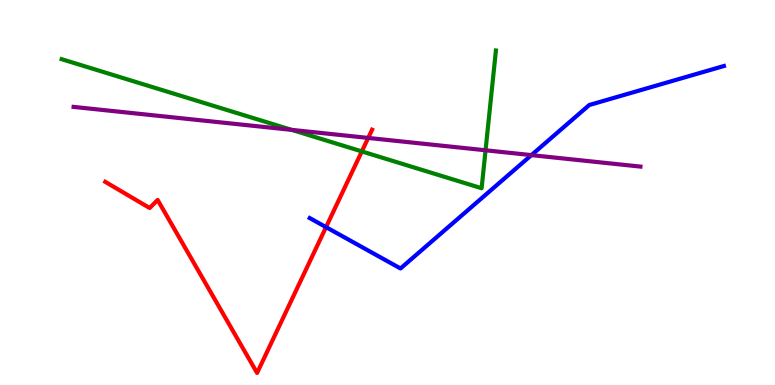[{'lines': ['blue', 'red'], 'intersections': [{'x': 4.21, 'y': 4.1}]}, {'lines': ['green', 'red'], 'intersections': [{'x': 4.67, 'y': 6.07}]}, {'lines': ['purple', 'red'], 'intersections': [{'x': 4.75, 'y': 6.42}]}, {'lines': ['blue', 'green'], 'intersections': []}, {'lines': ['blue', 'purple'], 'intersections': [{'x': 6.86, 'y': 5.97}]}, {'lines': ['green', 'purple'], 'intersections': [{'x': 3.76, 'y': 6.63}, {'x': 6.27, 'y': 6.1}]}]